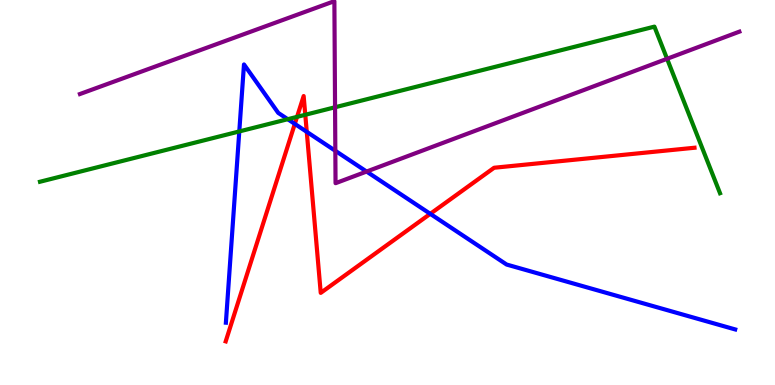[{'lines': ['blue', 'red'], 'intersections': [{'x': 3.8, 'y': 6.78}, {'x': 3.96, 'y': 6.58}, {'x': 5.55, 'y': 4.45}]}, {'lines': ['green', 'red'], 'intersections': [{'x': 3.83, 'y': 6.96}, {'x': 3.94, 'y': 7.02}]}, {'lines': ['purple', 'red'], 'intersections': []}, {'lines': ['blue', 'green'], 'intersections': [{'x': 3.09, 'y': 6.59}, {'x': 3.71, 'y': 6.9}]}, {'lines': ['blue', 'purple'], 'intersections': [{'x': 4.33, 'y': 6.08}, {'x': 4.73, 'y': 5.54}]}, {'lines': ['green', 'purple'], 'intersections': [{'x': 4.32, 'y': 7.21}, {'x': 8.61, 'y': 8.47}]}]